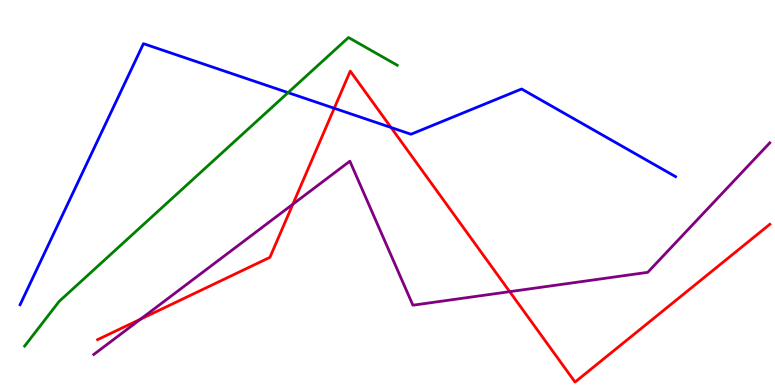[{'lines': ['blue', 'red'], 'intersections': [{'x': 4.31, 'y': 7.19}, {'x': 5.05, 'y': 6.69}]}, {'lines': ['green', 'red'], 'intersections': []}, {'lines': ['purple', 'red'], 'intersections': [{'x': 1.81, 'y': 1.71}, {'x': 3.78, 'y': 4.69}, {'x': 6.58, 'y': 2.42}]}, {'lines': ['blue', 'green'], 'intersections': [{'x': 3.72, 'y': 7.59}]}, {'lines': ['blue', 'purple'], 'intersections': []}, {'lines': ['green', 'purple'], 'intersections': []}]